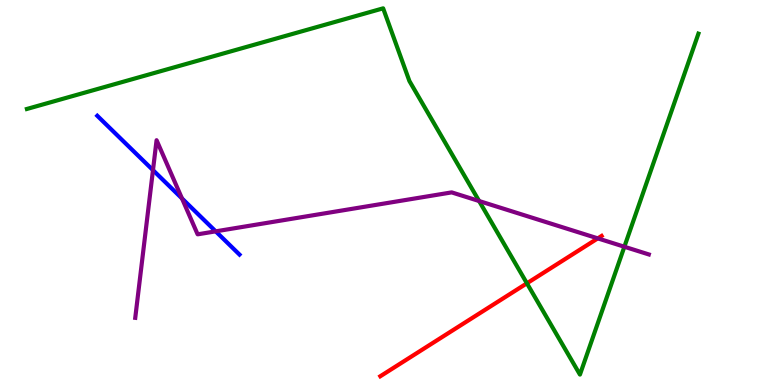[{'lines': ['blue', 'red'], 'intersections': []}, {'lines': ['green', 'red'], 'intersections': [{'x': 6.8, 'y': 2.64}]}, {'lines': ['purple', 'red'], 'intersections': [{'x': 7.71, 'y': 3.81}]}, {'lines': ['blue', 'green'], 'intersections': []}, {'lines': ['blue', 'purple'], 'intersections': [{'x': 1.97, 'y': 5.58}, {'x': 2.35, 'y': 4.85}, {'x': 2.78, 'y': 3.99}]}, {'lines': ['green', 'purple'], 'intersections': [{'x': 6.18, 'y': 4.78}, {'x': 8.06, 'y': 3.59}]}]